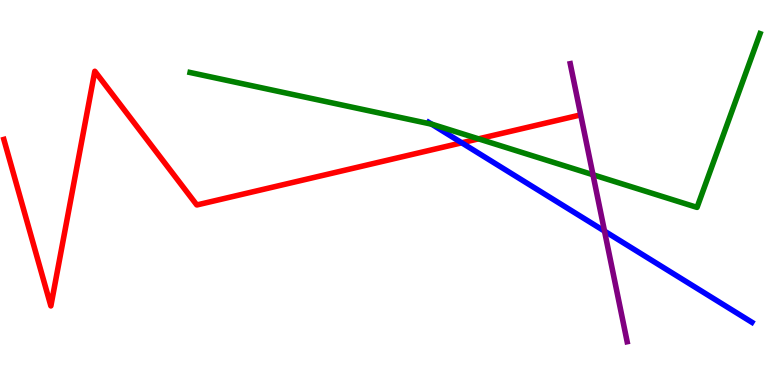[{'lines': ['blue', 'red'], 'intersections': [{'x': 5.96, 'y': 6.29}]}, {'lines': ['green', 'red'], 'intersections': [{'x': 6.17, 'y': 6.39}]}, {'lines': ['purple', 'red'], 'intersections': []}, {'lines': ['blue', 'green'], 'intersections': [{'x': 5.57, 'y': 6.77}]}, {'lines': ['blue', 'purple'], 'intersections': [{'x': 7.8, 'y': 4.0}]}, {'lines': ['green', 'purple'], 'intersections': [{'x': 7.65, 'y': 5.46}]}]